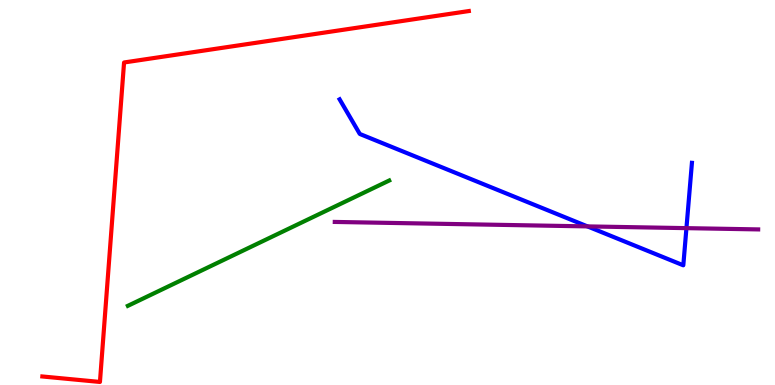[{'lines': ['blue', 'red'], 'intersections': []}, {'lines': ['green', 'red'], 'intersections': []}, {'lines': ['purple', 'red'], 'intersections': []}, {'lines': ['blue', 'green'], 'intersections': []}, {'lines': ['blue', 'purple'], 'intersections': [{'x': 7.58, 'y': 4.12}, {'x': 8.86, 'y': 4.07}]}, {'lines': ['green', 'purple'], 'intersections': []}]